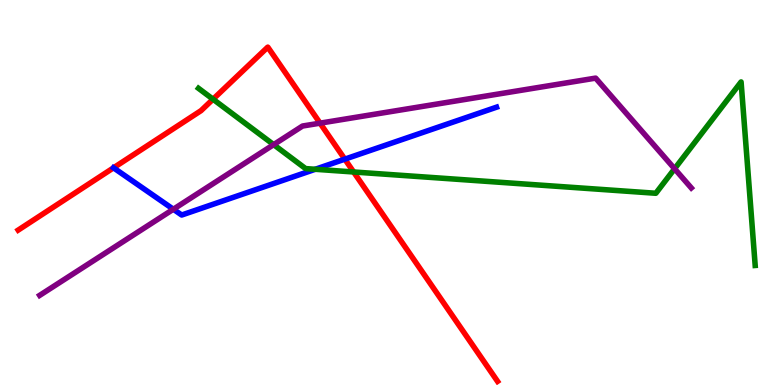[{'lines': ['blue', 'red'], 'intersections': [{'x': 1.46, 'y': 5.64}, {'x': 4.45, 'y': 5.87}]}, {'lines': ['green', 'red'], 'intersections': [{'x': 2.75, 'y': 7.42}, {'x': 4.56, 'y': 5.53}]}, {'lines': ['purple', 'red'], 'intersections': [{'x': 4.13, 'y': 6.8}]}, {'lines': ['blue', 'green'], 'intersections': [{'x': 4.07, 'y': 5.6}]}, {'lines': ['blue', 'purple'], 'intersections': [{'x': 2.24, 'y': 4.56}]}, {'lines': ['green', 'purple'], 'intersections': [{'x': 3.53, 'y': 6.24}, {'x': 8.7, 'y': 5.62}]}]